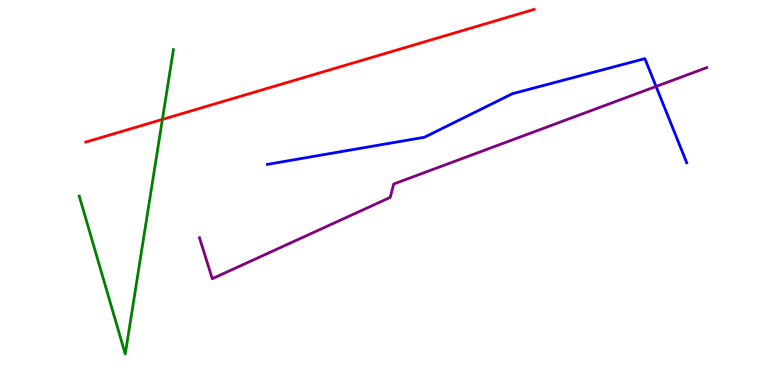[{'lines': ['blue', 'red'], 'intersections': []}, {'lines': ['green', 'red'], 'intersections': [{'x': 2.1, 'y': 6.9}]}, {'lines': ['purple', 'red'], 'intersections': []}, {'lines': ['blue', 'green'], 'intersections': []}, {'lines': ['blue', 'purple'], 'intersections': [{'x': 8.47, 'y': 7.75}]}, {'lines': ['green', 'purple'], 'intersections': []}]